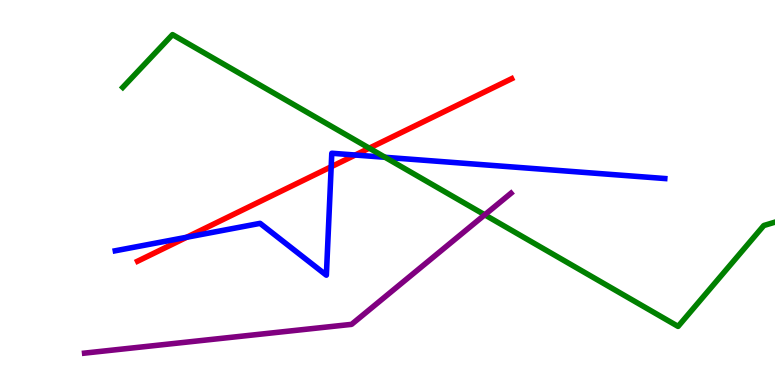[{'lines': ['blue', 'red'], 'intersections': [{'x': 2.41, 'y': 3.84}, {'x': 4.27, 'y': 5.67}, {'x': 4.58, 'y': 5.97}]}, {'lines': ['green', 'red'], 'intersections': [{'x': 4.76, 'y': 6.15}]}, {'lines': ['purple', 'red'], 'intersections': []}, {'lines': ['blue', 'green'], 'intersections': [{'x': 4.97, 'y': 5.91}]}, {'lines': ['blue', 'purple'], 'intersections': []}, {'lines': ['green', 'purple'], 'intersections': [{'x': 6.25, 'y': 4.42}]}]